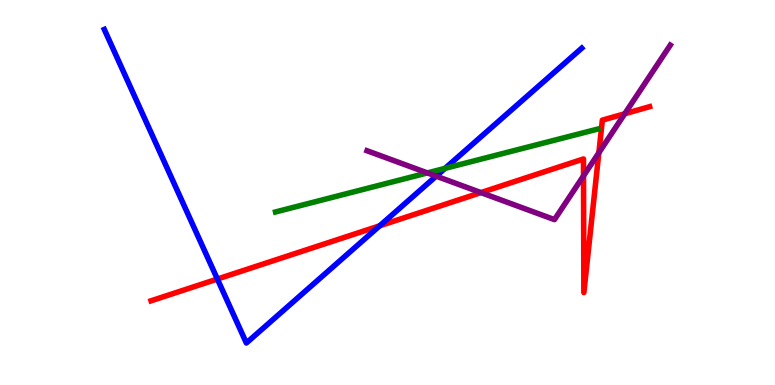[{'lines': ['blue', 'red'], 'intersections': [{'x': 2.81, 'y': 2.75}, {'x': 4.9, 'y': 4.13}]}, {'lines': ['green', 'red'], 'intersections': []}, {'lines': ['purple', 'red'], 'intersections': [{'x': 6.21, 'y': 5.0}, {'x': 7.53, 'y': 5.43}, {'x': 7.73, 'y': 6.03}, {'x': 8.06, 'y': 7.04}]}, {'lines': ['blue', 'green'], 'intersections': [{'x': 5.74, 'y': 5.63}]}, {'lines': ['blue', 'purple'], 'intersections': [{'x': 5.63, 'y': 5.42}]}, {'lines': ['green', 'purple'], 'intersections': [{'x': 5.51, 'y': 5.51}]}]